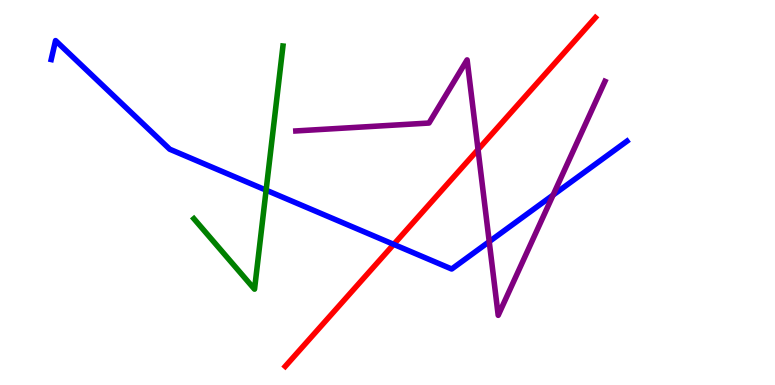[{'lines': ['blue', 'red'], 'intersections': [{'x': 5.08, 'y': 3.65}]}, {'lines': ['green', 'red'], 'intersections': []}, {'lines': ['purple', 'red'], 'intersections': [{'x': 6.17, 'y': 6.12}]}, {'lines': ['blue', 'green'], 'intersections': [{'x': 3.43, 'y': 5.06}]}, {'lines': ['blue', 'purple'], 'intersections': [{'x': 6.31, 'y': 3.72}, {'x': 7.14, 'y': 4.93}]}, {'lines': ['green', 'purple'], 'intersections': []}]